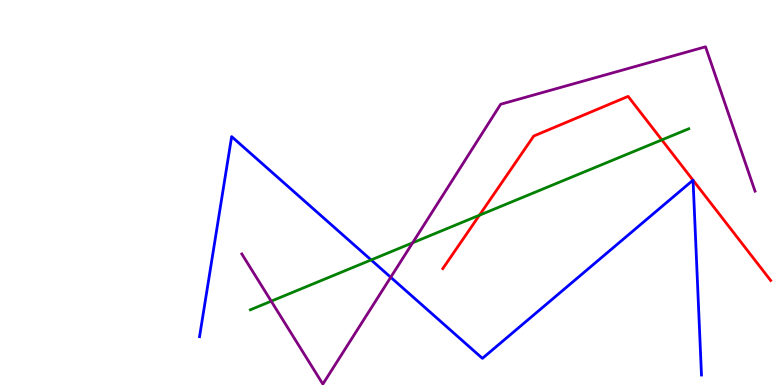[{'lines': ['blue', 'red'], 'intersections': [{'x': 8.94, 'y': 5.32}, {'x': 8.94, 'y': 5.32}]}, {'lines': ['green', 'red'], 'intersections': [{'x': 6.19, 'y': 4.41}, {'x': 8.54, 'y': 6.37}]}, {'lines': ['purple', 'red'], 'intersections': []}, {'lines': ['blue', 'green'], 'intersections': [{'x': 4.79, 'y': 3.25}]}, {'lines': ['blue', 'purple'], 'intersections': [{'x': 5.04, 'y': 2.8}]}, {'lines': ['green', 'purple'], 'intersections': [{'x': 3.5, 'y': 2.18}, {'x': 5.32, 'y': 3.69}]}]